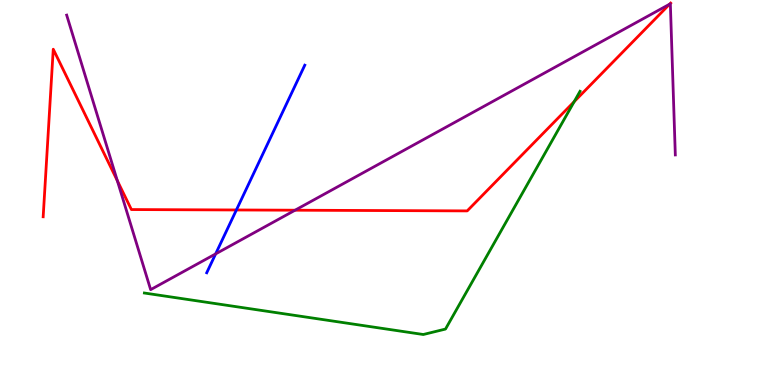[{'lines': ['blue', 'red'], 'intersections': [{'x': 3.05, 'y': 4.55}]}, {'lines': ['green', 'red'], 'intersections': [{'x': 7.41, 'y': 7.36}]}, {'lines': ['purple', 'red'], 'intersections': [{'x': 1.51, 'y': 5.31}, {'x': 3.81, 'y': 4.54}, {'x': 8.64, 'y': 9.89}]}, {'lines': ['blue', 'green'], 'intersections': []}, {'lines': ['blue', 'purple'], 'intersections': [{'x': 2.78, 'y': 3.41}]}, {'lines': ['green', 'purple'], 'intersections': []}]